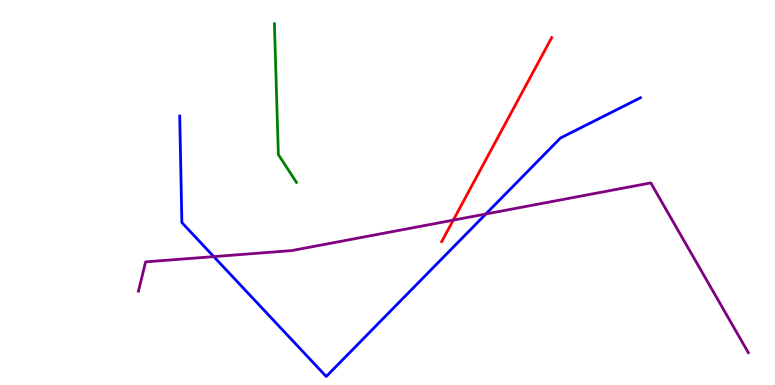[{'lines': ['blue', 'red'], 'intersections': []}, {'lines': ['green', 'red'], 'intersections': []}, {'lines': ['purple', 'red'], 'intersections': [{'x': 5.85, 'y': 4.28}]}, {'lines': ['blue', 'green'], 'intersections': []}, {'lines': ['blue', 'purple'], 'intersections': [{'x': 2.76, 'y': 3.33}, {'x': 6.27, 'y': 4.44}]}, {'lines': ['green', 'purple'], 'intersections': []}]